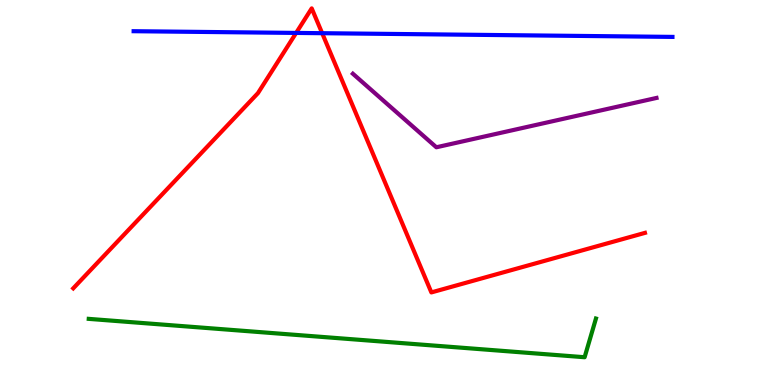[{'lines': ['blue', 'red'], 'intersections': [{'x': 3.82, 'y': 9.14}, {'x': 4.16, 'y': 9.14}]}, {'lines': ['green', 'red'], 'intersections': []}, {'lines': ['purple', 'red'], 'intersections': []}, {'lines': ['blue', 'green'], 'intersections': []}, {'lines': ['blue', 'purple'], 'intersections': []}, {'lines': ['green', 'purple'], 'intersections': []}]